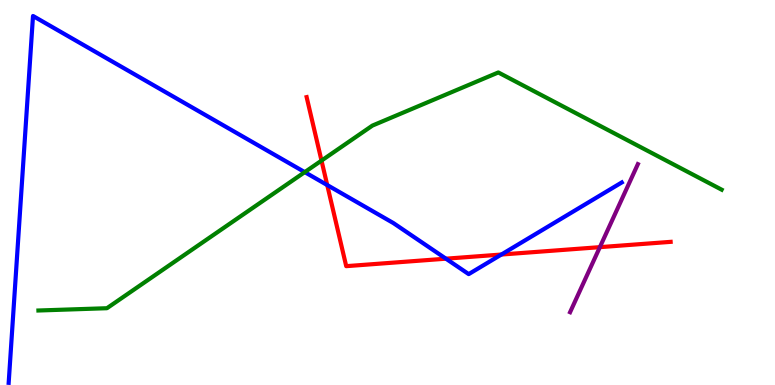[{'lines': ['blue', 'red'], 'intersections': [{'x': 4.22, 'y': 5.19}, {'x': 5.75, 'y': 3.28}, {'x': 6.47, 'y': 3.39}]}, {'lines': ['green', 'red'], 'intersections': [{'x': 4.15, 'y': 5.83}]}, {'lines': ['purple', 'red'], 'intersections': [{'x': 7.74, 'y': 3.58}]}, {'lines': ['blue', 'green'], 'intersections': [{'x': 3.93, 'y': 5.53}]}, {'lines': ['blue', 'purple'], 'intersections': []}, {'lines': ['green', 'purple'], 'intersections': []}]